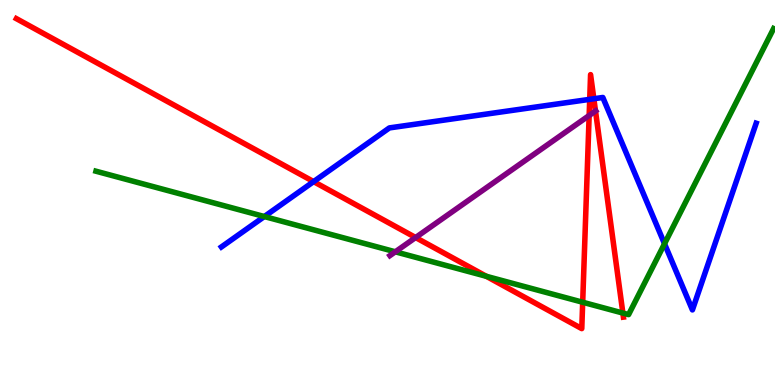[{'lines': ['blue', 'red'], 'intersections': [{'x': 4.05, 'y': 5.28}, {'x': 7.61, 'y': 7.42}, {'x': 7.66, 'y': 7.43}]}, {'lines': ['green', 'red'], 'intersections': [{'x': 6.28, 'y': 2.82}, {'x': 7.52, 'y': 2.15}, {'x': 8.04, 'y': 1.87}]}, {'lines': ['purple', 'red'], 'intersections': [{'x': 5.36, 'y': 3.83}, {'x': 7.6, 'y': 7.0}, {'x': 7.68, 'y': 7.12}]}, {'lines': ['blue', 'green'], 'intersections': [{'x': 3.41, 'y': 4.38}, {'x': 8.57, 'y': 3.67}]}, {'lines': ['blue', 'purple'], 'intersections': []}, {'lines': ['green', 'purple'], 'intersections': [{'x': 5.1, 'y': 3.46}]}]